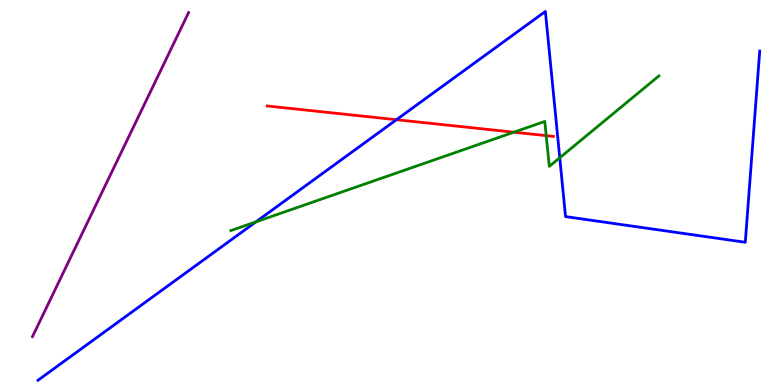[{'lines': ['blue', 'red'], 'intersections': [{'x': 5.12, 'y': 6.89}]}, {'lines': ['green', 'red'], 'intersections': [{'x': 6.63, 'y': 6.57}, {'x': 7.05, 'y': 6.48}]}, {'lines': ['purple', 'red'], 'intersections': []}, {'lines': ['blue', 'green'], 'intersections': [{'x': 3.3, 'y': 4.24}, {'x': 7.22, 'y': 5.9}]}, {'lines': ['blue', 'purple'], 'intersections': []}, {'lines': ['green', 'purple'], 'intersections': []}]